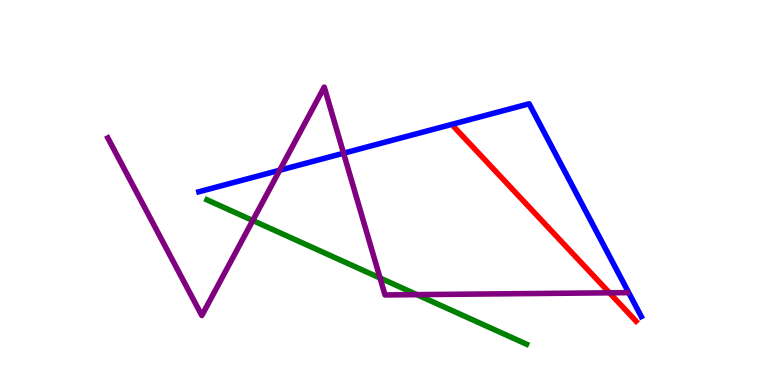[{'lines': ['blue', 'red'], 'intersections': []}, {'lines': ['green', 'red'], 'intersections': []}, {'lines': ['purple', 'red'], 'intersections': [{'x': 7.86, 'y': 2.39}]}, {'lines': ['blue', 'green'], 'intersections': []}, {'lines': ['blue', 'purple'], 'intersections': [{'x': 3.61, 'y': 5.58}, {'x': 4.43, 'y': 6.02}]}, {'lines': ['green', 'purple'], 'intersections': [{'x': 3.26, 'y': 4.27}, {'x': 4.9, 'y': 2.78}, {'x': 5.38, 'y': 2.35}]}]